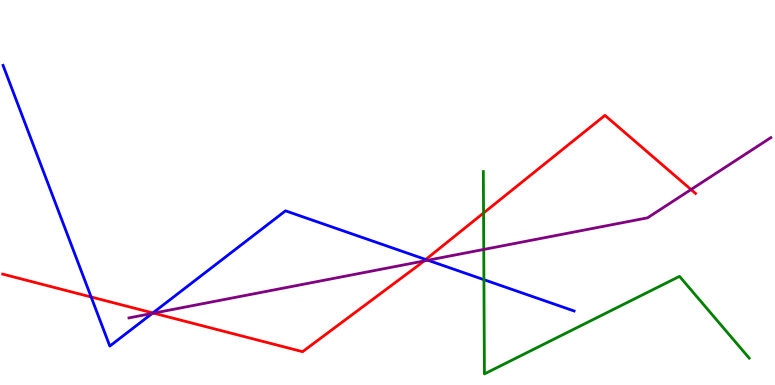[{'lines': ['blue', 'red'], 'intersections': [{'x': 1.18, 'y': 2.29}, {'x': 1.97, 'y': 1.87}, {'x': 5.49, 'y': 3.26}]}, {'lines': ['green', 'red'], 'intersections': [{'x': 6.24, 'y': 4.47}]}, {'lines': ['purple', 'red'], 'intersections': [{'x': 1.98, 'y': 1.87}, {'x': 5.47, 'y': 3.22}, {'x': 8.92, 'y': 5.08}]}, {'lines': ['blue', 'green'], 'intersections': [{'x': 6.24, 'y': 2.74}]}, {'lines': ['blue', 'purple'], 'intersections': [{'x': 1.96, 'y': 1.86}, {'x': 5.52, 'y': 3.24}]}, {'lines': ['green', 'purple'], 'intersections': [{'x': 6.24, 'y': 3.52}]}]